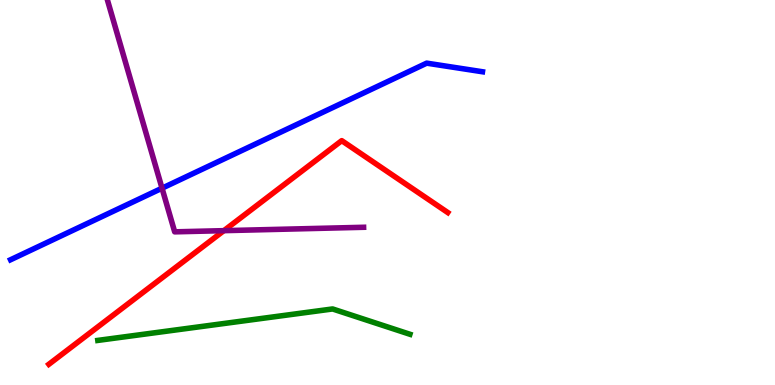[{'lines': ['blue', 'red'], 'intersections': []}, {'lines': ['green', 'red'], 'intersections': []}, {'lines': ['purple', 'red'], 'intersections': [{'x': 2.89, 'y': 4.01}]}, {'lines': ['blue', 'green'], 'intersections': []}, {'lines': ['blue', 'purple'], 'intersections': [{'x': 2.09, 'y': 5.11}]}, {'lines': ['green', 'purple'], 'intersections': []}]